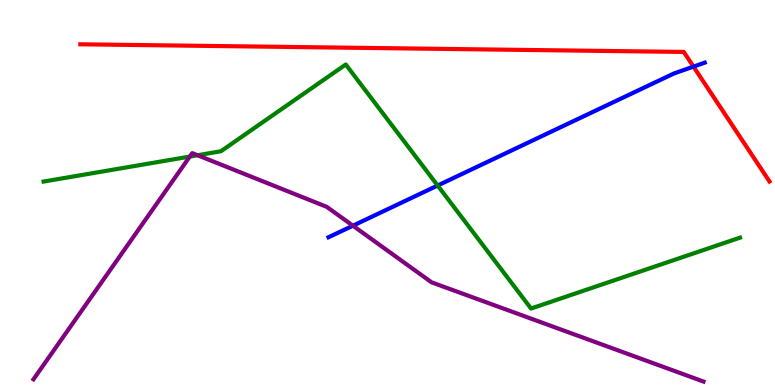[{'lines': ['blue', 'red'], 'intersections': [{'x': 8.95, 'y': 8.27}]}, {'lines': ['green', 'red'], 'intersections': []}, {'lines': ['purple', 'red'], 'intersections': []}, {'lines': ['blue', 'green'], 'intersections': [{'x': 5.65, 'y': 5.18}]}, {'lines': ['blue', 'purple'], 'intersections': [{'x': 4.55, 'y': 4.14}]}, {'lines': ['green', 'purple'], 'intersections': [{'x': 2.45, 'y': 5.93}, {'x': 2.55, 'y': 5.97}]}]